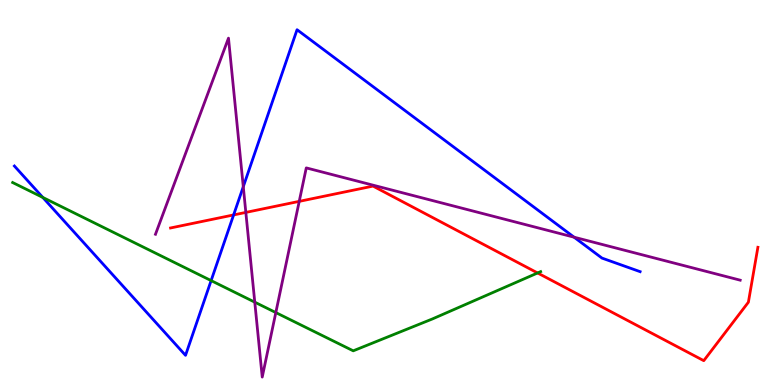[{'lines': ['blue', 'red'], 'intersections': [{'x': 3.01, 'y': 4.42}]}, {'lines': ['green', 'red'], 'intersections': [{'x': 6.94, 'y': 2.91}]}, {'lines': ['purple', 'red'], 'intersections': [{'x': 3.17, 'y': 4.48}, {'x': 3.86, 'y': 4.77}]}, {'lines': ['blue', 'green'], 'intersections': [{'x': 0.552, 'y': 4.87}, {'x': 2.72, 'y': 2.71}]}, {'lines': ['blue', 'purple'], 'intersections': [{'x': 3.14, 'y': 5.15}, {'x': 7.41, 'y': 3.84}]}, {'lines': ['green', 'purple'], 'intersections': [{'x': 3.29, 'y': 2.15}, {'x': 3.56, 'y': 1.88}]}]